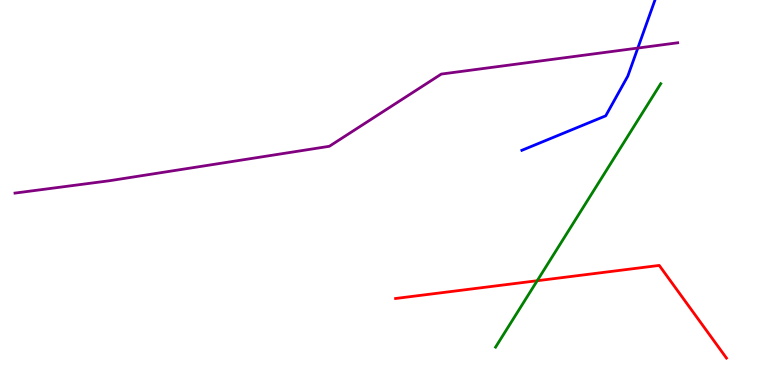[{'lines': ['blue', 'red'], 'intersections': []}, {'lines': ['green', 'red'], 'intersections': [{'x': 6.93, 'y': 2.71}]}, {'lines': ['purple', 'red'], 'intersections': []}, {'lines': ['blue', 'green'], 'intersections': []}, {'lines': ['blue', 'purple'], 'intersections': [{'x': 8.23, 'y': 8.75}]}, {'lines': ['green', 'purple'], 'intersections': []}]